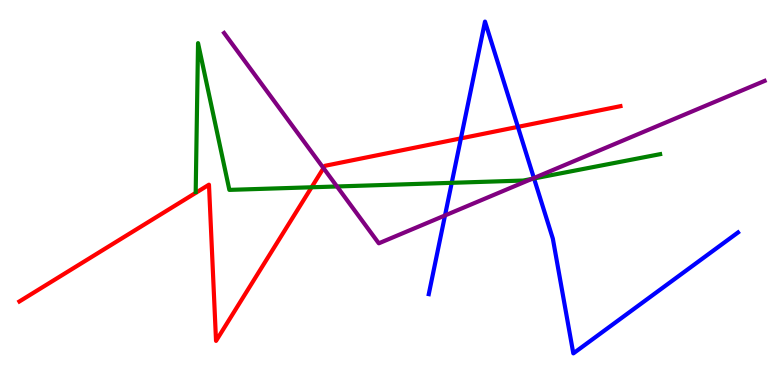[{'lines': ['blue', 'red'], 'intersections': [{'x': 5.95, 'y': 6.41}, {'x': 6.68, 'y': 6.7}]}, {'lines': ['green', 'red'], 'intersections': [{'x': 4.02, 'y': 5.14}]}, {'lines': ['purple', 'red'], 'intersections': [{'x': 4.17, 'y': 5.63}]}, {'lines': ['blue', 'green'], 'intersections': [{'x': 5.83, 'y': 5.25}, {'x': 6.89, 'y': 5.36}]}, {'lines': ['blue', 'purple'], 'intersections': [{'x': 5.74, 'y': 4.4}, {'x': 6.89, 'y': 5.38}]}, {'lines': ['green', 'purple'], 'intersections': [{'x': 4.35, 'y': 5.16}, {'x': 6.86, 'y': 5.35}]}]